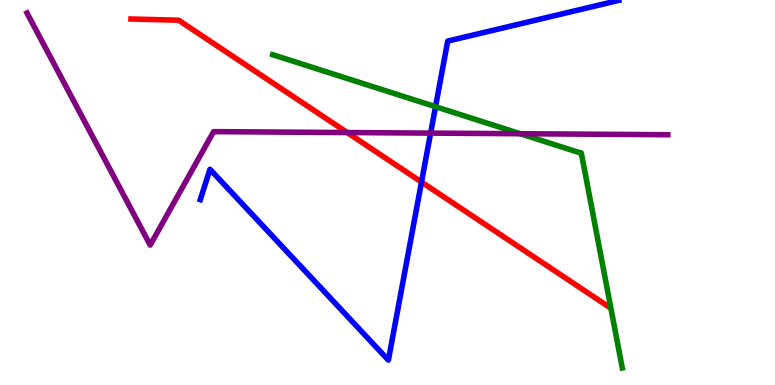[{'lines': ['blue', 'red'], 'intersections': [{'x': 5.44, 'y': 5.27}]}, {'lines': ['green', 'red'], 'intersections': []}, {'lines': ['purple', 'red'], 'intersections': [{'x': 4.48, 'y': 6.56}]}, {'lines': ['blue', 'green'], 'intersections': [{'x': 5.62, 'y': 7.23}]}, {'lines': ['blue', 'purple'], 'intersections': [{'x': 5.56, 'y': 6.54}]}, {'lines': ['green', 'purple'], 'intersections': [{'x': 6.71, 'y': 6.53}]}]